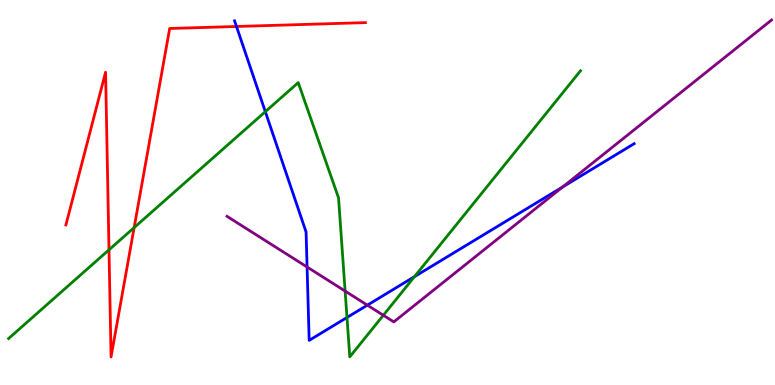[{'lines': ['blue', 'red'], 'intersections': [{'x': 3.05, 'y': 9.31}]}, {'lines': ['green', 'red'], 'intersections': [{'x': 1.41, 'y': 3.51}, {'x': 1.73, 'y': 4.09}]}, {'lines': ['purple', 'red'], 'intersections': []}, {'lines': ['blue', 'green'], 'intersections': [{'x': 3.42, 'y': 7.1}, {'x': 4.48, 'y': 1.75}, {'x': 5.35, 'y': 2.81}]}, {'lines': ['blue', 'purple'], 'intersections': [{'x': 3.96, 'y': 3.06}, {'x': 4.74, 'y': 2.07}, {'x': 7.26, 'y': 5.14}]}, {'lines': ['green', 'purple'], 'intersections': [{'x': 4.45, 'y': 2.44}, {'x': 4.95, 'y': 1.81}]}]